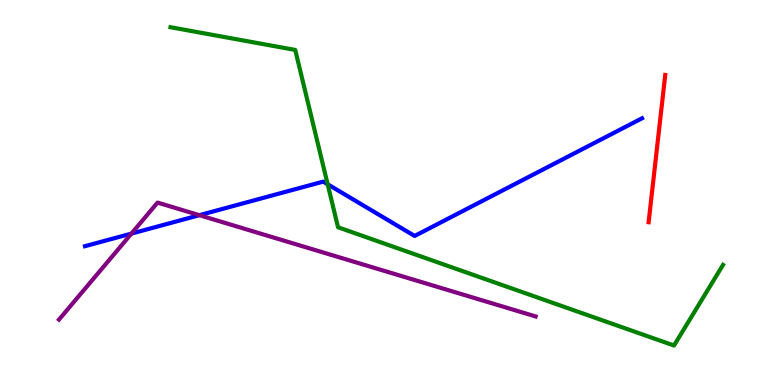[{'lines': ['blue', 'red'], 'intersections': []}, {'lines': ['green', 'red'], 'intersections': []}, {'lines': ['purple', 'red'], 'intersections': []}, {'lines': ['blue', 'green'], 'intersections': [{'x': 4.23, 'y': 5.21}]}, {'lines': ['blue', 'purple'], 'intersections': [{'x': 1.7, 'y': 3.93}, {'x': 2.57, 'y': 4.41}]}, {'lines': ['green', 'purple'], 'intersections': []}]